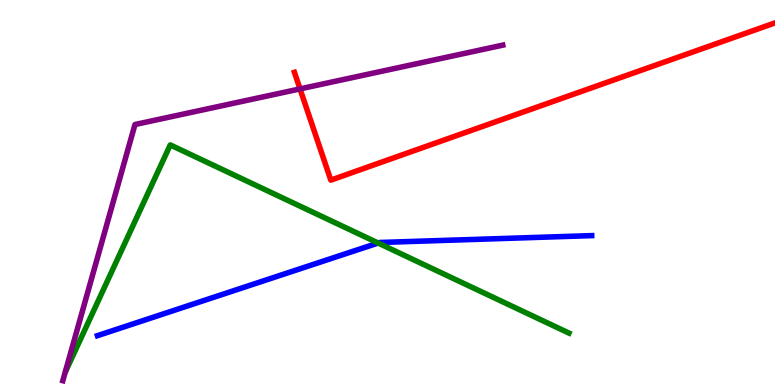[{'lines': ['blue', 'red'], 'intersections': []}, {'lines': ['green', 'red'], 'intersections': []}, {'lines': ['purple', 'red'], 'intersections': [{'x': 3.87, 'y': 7.69}]}, {'lines': ['blue', 'green'], 'intersections': [{'x': 4.88, 'y': 3.69}]}, {'lines': ['blue', 'purple'], 'intersections': []}, {'lines': ['green', 'purple'], 'intersections': []}]